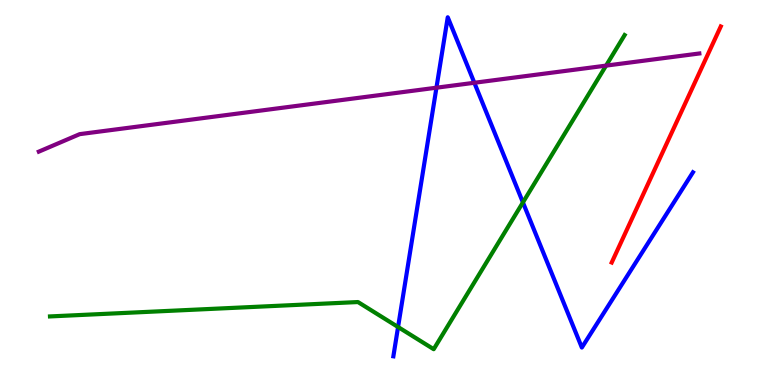[{'lines': ['blue', 'red'], 'intersections': []}, {'lines': ['green', 'red'], 'intersections': []}, {'lines': ['purple', 'red'], 'intersections': []}, {'lines': ['blue', 'green'], 'intersections': [{'x': 5.14, 'y': 1.51}, {'x': 6.75, 'y': 4.74}]}, {'lines': ['blue', 'purple'], 'intersections': [{'x': 5.63, 'y': 7.72}, {'x': 6.12, 'y': 7.85}]}, {'lines': ['green', 'purple'], 'intersections': [{'x': 7.82, 'y': 8.3}]}]